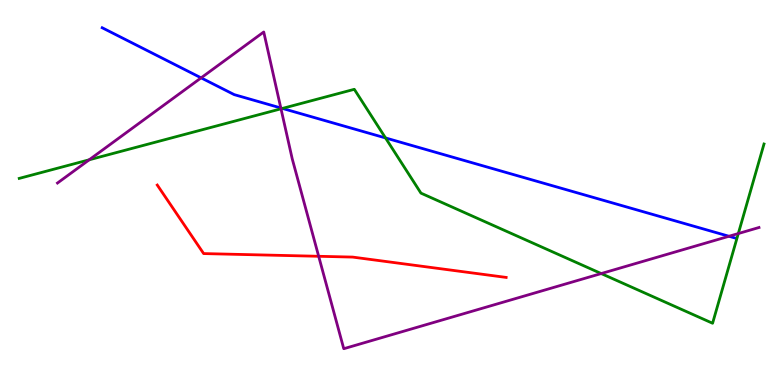[{'lines': ['blue', 'red'], 'intersections': []}, {'lines': ['green', 'red'], 'intersections': []}, {'lines': ['purple', 'red'], 'intersections': [{'x': 4.11, 'y': 3.34}]}, {'lines': ['blue', 'green'], 'intersections': [{'x': 3.64, 'y': 7.18}, {'x': 4.97, 'y': 6.42}]}, {'lines': ['blue', 'purple'], 'intersections': [{'x': 2.59, 'y': 7.98}, {'x': 3.62, 'y': 7.2}, {'x': 9.41, 'y': 3.86}]}, {'lines': ['green', 'purple'], 'intersections': [{'x': 1.15, 'y': 5.85}, {'x': 3.63, 'y': 7.17}, {'x': 7.76, 'y': 2.89}, {'x': 9.53, 'y': 3.93}]}]